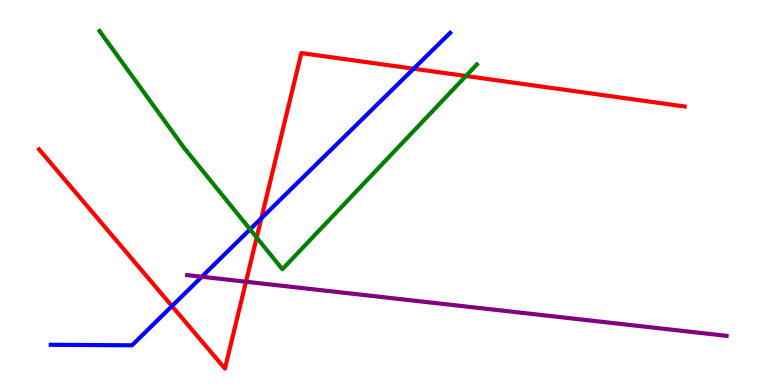[{'lines': ['blue', 'red'], 'intersections': [{'x': 2.22, 'y': 2.05}, {'x': 3.37, 'y': 4.33}, {'x': 5.34, 'y': 8.22}]}, {'lines': ['green', 'red'], 'intersections': [{'x': 3.31, 'y': 3.83}, {'x': 6.01, 'y': 8.03}]}, {'lines': ['purple', 'red'], 'intersections': [{'x': 3.17, 'y': 2.68}]}, {'lines': ['blue', 'green'], 'intersections': [{'x': 3.23, 'y': 4.04}]}, {'lines': ['blue', 'purple'], 'intersections': [{'x': 2.6, 'y': 2.81}]}, {'lines': ['green', 'purple'], 'intersections': []}]